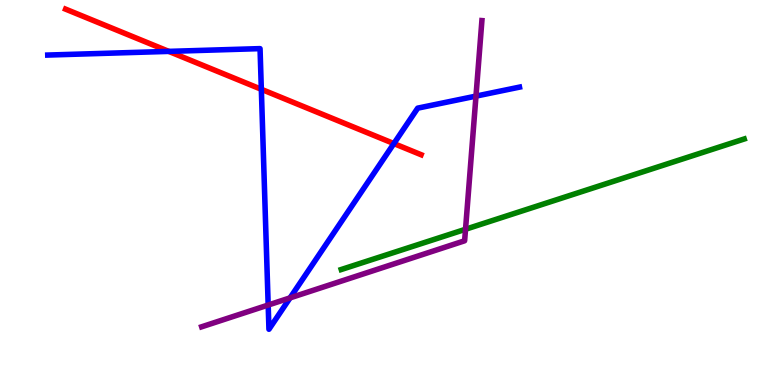[{'lines': ['blue', 'red'], 'intersections': [{'x': 2.18, 'y': 8.67}, {'x': 3.37, 'y': 7.68}, {'x': 5.08, 'y': 6.27}]}, {'lines': ['green', 'red'], 'intersections': []}, {'lines': ['purple', 'red'], 'intersections': []}, {'lines': ['blue', 'green'], 'intersections': []}, {'lines': ['blue', 'purple'], 'intersections': [{'x': 3.46, 'y': 2.08}, {'x': 3.74, 'y': 2.26}, {'x': 6.14, 'y': 7.5}]}, {'lines': ['green', 'purple'], 'intersections': [{'x': 6.01, 'y': 4.05}]}]